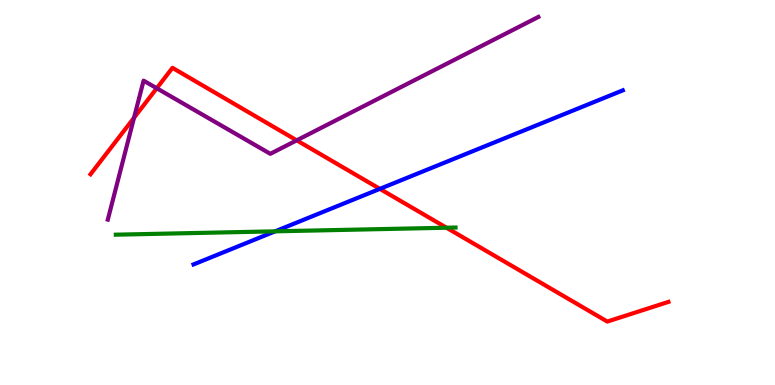[{'lines': ['blue', 'red'], 'intersections': [{'x': 4.9, 'y': 5.09}]}, {'lines': ['green', 'red'], 'intersections': [{'x': 5.76, 'y': 4.09}]}, {'lines': ['purple', 'red'], 'intersections': [{'x': 1.73, 'y': 6.94}, {'x': 2.02, 'y': 7.71}, {'x': 3.83, 'y': 6.35}]}, {'lines': ['blue', 'green'], 'intersections': [{'x': 3.55, 'y': 3.99}]}, {'lines': ['blue', 'purple'], 'intersections': []}, {'lines': ['green', 'purple'], 'intersections': []}]